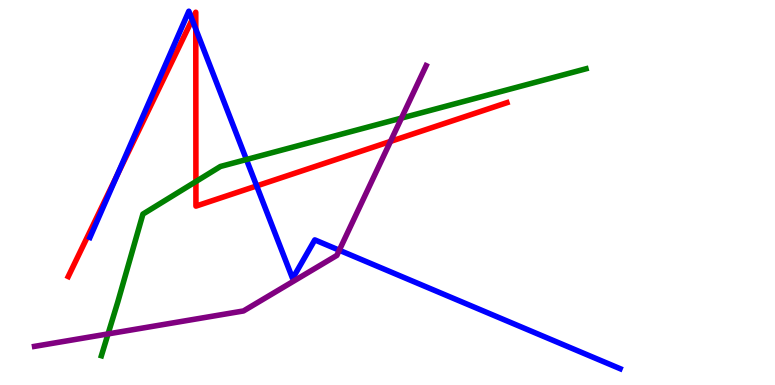[{'lines': ['blue', 'red'], 'intersections': [{'x': 1.51, 'y': 5.45}, {'x': 2.48, 'y': 9.49}, {'x': 2.53, 'y': 9.24}, {'x': 3.31, 'y': 5.17}]}, {'lines': ['green', 'red'], 'intersections': [{'x': 2.53, 'y': 5.28}]}, {'lines': ['purple', 'red'], 'intersections': [{'x': 5.04, 'y': 6.33}]}, {'lines': ['blue', 'green'], 'intersections': [{'x': 3.18, 'y': 5.86}]}, {'lines': ['blue', 'purple'], 'intersections': [{'x': 4.38, 'y': 3.5}]}, {'lines': ['green', 'purple'], 'intersections': [{'x': 1.39, 'y': 1.33}, {'x': 5.18, 'y': 6.93}]}]